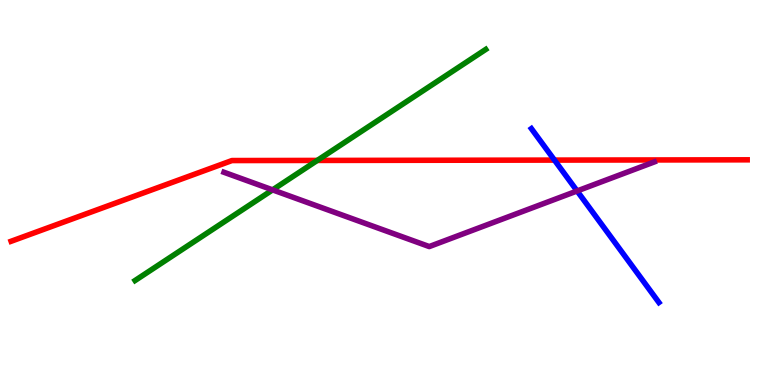[{'lines': ['blue', 'red'], 'intersections': [{'x': 7.15, 'y': 5.84}]}, {'lines': ['green', 'red'], 'intersections': [{'x': 4.09, 'y': 5.83}]}, {'lines': ['purple', 'red'], 'intersections': []}, {'lines': ['blue', 'green'], 'intersections': []}, {'lines': ['blue', 'purple'], 'intersections': [{'x': 7.45, 'y': 5.04}]}, {'lines': ['green', 'purple'], 'intersections': [{'x': 3.52, 'y': 5.07}]}]